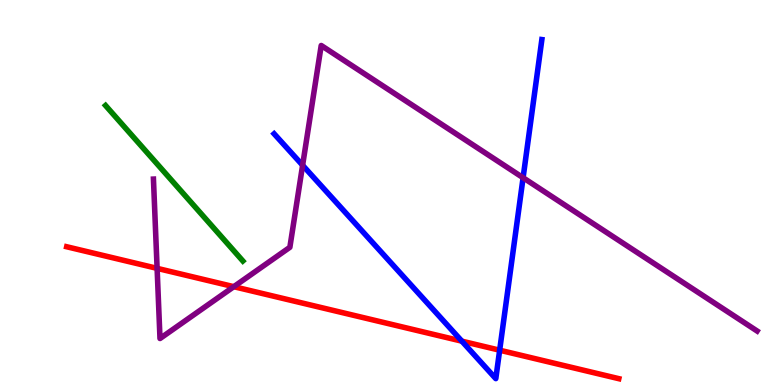[{'lines': ['blue', 'red'], 'intersections': [{'x': 5.96, 'y': 1.14}, {'x': 6.45, 'y': 0.904}]}, {'lines': ['green', 'red'], 'intersections': []}, {'lines': ['purple', 'red'], 'intersections': [{'x': 2.03, 'y': 3.03}, {'x': 3.02, 'y': 2.55}]}, {'lines': ['blue', 'green'], 'intersections': []}, {'lines': ['blue', 'purple'], 'intersections': [{'x': 3.9, 'y': 5.71}, {'x': 6.75, 'y': 5.38}]}, {'lines': ['green', 'purple'], 'intersections': []}]